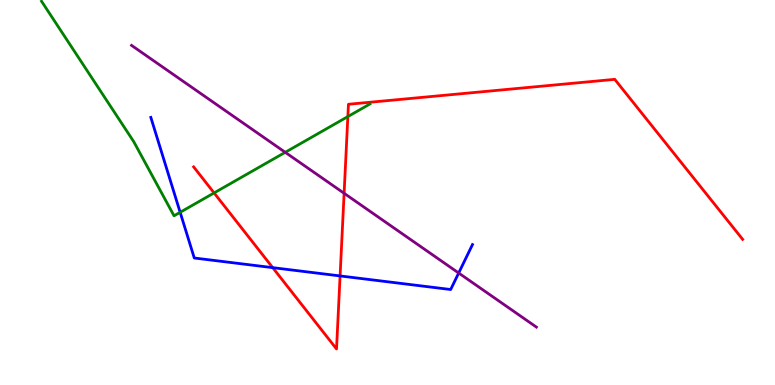[{'lines': ['blue', 'red'], 'intersections': [{'x': 3.52, 'y': 3.05}, {'x': 4.39, 'y': 2.83}]}, {'lines': ['green', 'red'], 'intersections': [{'x': 2.76, 'y': 4.99}, {'x': 4.49, 'y': 6.97}]}, {'lines': ['purple', 'red'], 'intersections': [{'x': 4.44, 'y': 4.98}]}, {'lines': ['blue', 'green'], 'intersections': [{'x': 2.32, 'y': 4.49}]}, {'lines': ['blue', 'purple'], 'intersections': [{'x': 5.92, 'y': 2.91}]}, {'lines': ['green', 'purple'], 'intersections': [{'x': 3.68, 'y': 6.04}]}]